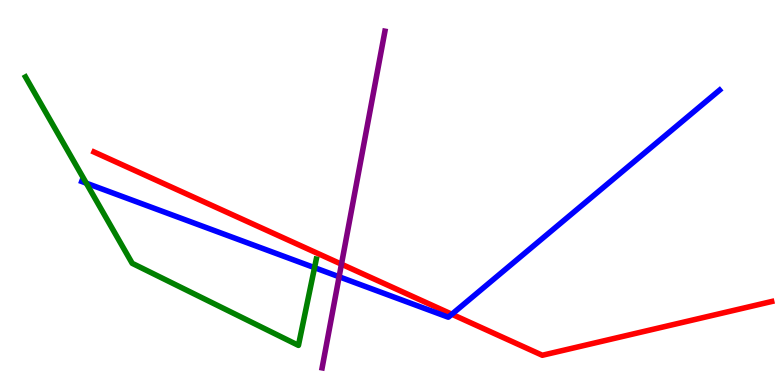[{'lines': ['blue', 'red'], 'intersections': [{'x': 5.83, 'y': 1.84}]}, {'lines': ['green', 'red'], 'intersections': []}, {'lines': ['purple', 'red'], 'intersections': [{'x': 4.41, 'y': 3.14}]}, {'lines': ['blue', 'green'], 'intersections': [{'x': 1.11, 'y': 5.24}, {'x': 4.06, 'y': 3.05}]}, {'lines': ['blue', 'purple'], 'intersections': [{'x': 4.38, 'y': 2.81}]}, {'lines': ['green', 'purple'], 'intersections': []}]